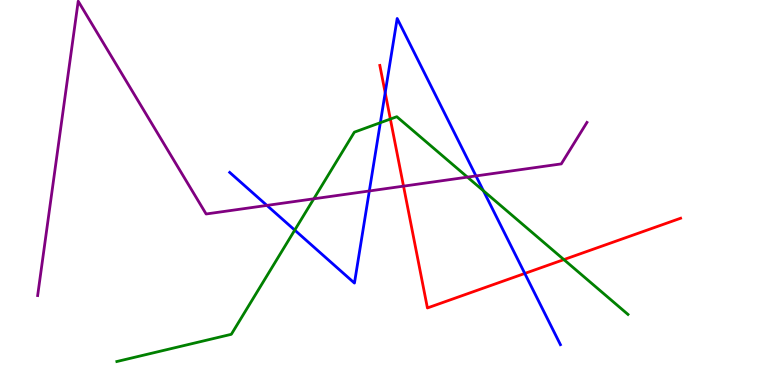[{'lines': ['blue', 'red'], 'intersections': [{'x': 4.97, 'y': 7.59}, {'x': 6.77, 'y': 2.9}]}, {'lines': ['green', 'red'], 'intersections': [{'x': 5.04, 'y': 6.91}, {'x': 7.28, 'y': 3.26}]}, {'lines': ['purple', 'red'], 'intersections': [{'x': 5.21, 'y': 5.17}]}, {'lines': ['blue', 'green'], 'intersections': [{'x': 3.8, 'y': 4.02}, {'x': 4.91, 'y': 6.81}, {'x': 6.24, 'y': 5.04}]}, {'lines': ['blue', 'purple'], 'intersections': [{'x': 3.44, 'y': 4.66}, {'x': 4.77, 'y': 5.04}, {'x': 6.14, 'y': 5.43}]}, {'lines': ['green', 'purple'], 'intersections': [{'x': 4.05, 'y': 4.84}, {'x': 6.03, 'y': 5.4}]}]